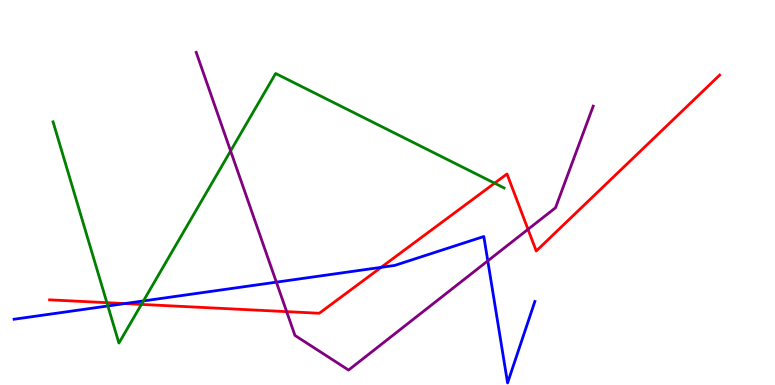[{'lines': ['blue', 'red'], 'intersections': [{'x': 1.61, 'y': 2.11}, {'x': 4.92, 'y': 3.06}]}, {'lines': ['green', 'red'], 'intersections': [{'x': 1.38, 'y': 2.14}, {'x': 1.82, 'y': 2.09}, {'x': 6.38, 'y': 5.24}]}, {'lines': ['purple', 'red'], 'intersections': [{'x': 3.7, 'y': 1.91}, {'x': 6.81, 'y': 4.04}]}, {'lines': ['blue', 'green'], 'intersections': [{'x': 1.39, 'y': 2.05}, {'x': 1.85, 'y': 2.18}]}, {'lines': ['blue', 'purple'], 'intersections': [{'x': 3.57, 'y': 2.67}, {'x': 6.29, 'y': 3.22}]}, {'lines': ['green', 'purple'], 'intersections': [{'x': 2.98, 'y': 6.08}]}]